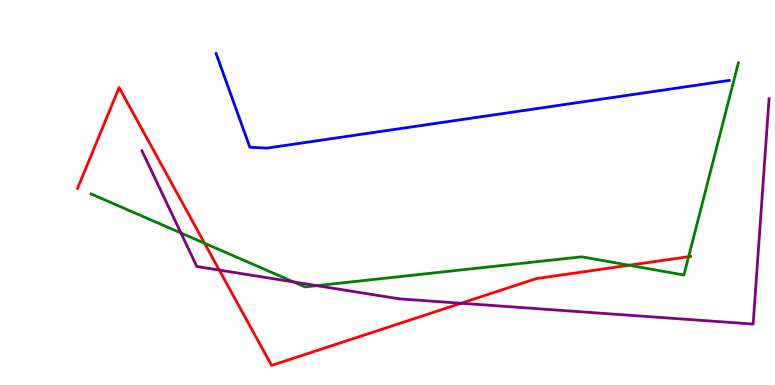[{'lines': ['blue', 'red'], 'intersections': []}, {'lines': ['green', 'red'], 'intersections': [{'x': 2.64, 'y': 3.68}, {'x': 8.12, 'y': 3.11}, {'x': 8.89, 'y': 3.33}]}, {'lines': ['purple', 'red'], 'intersections': [{'x': 2.83, 'y': 2.99}, {'x': 5.95, 'y': 2.12}]}, {'lines': ['blue', 'green'], 'intersections': []}, {'lines': ['blue', 'purple'], 'intersections': []}, {'lines': ['green', 'purple'], 'intersections': [{'x': 2.33, 'y': 3.95}, {'x': 3.79, 'y': 2.68}, {'x': 4.09, 'y': 2.58}]}]